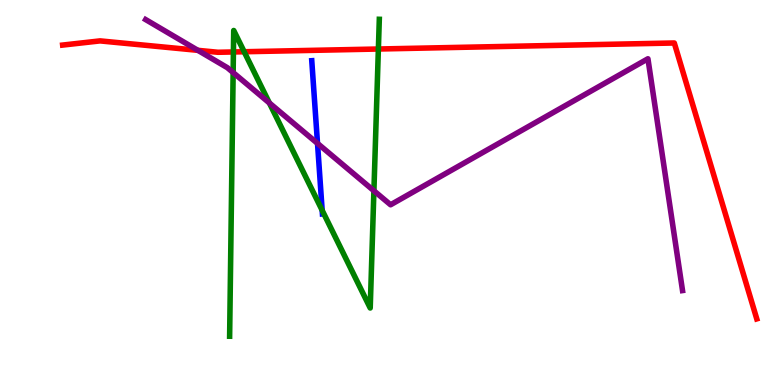[{'lines': ['blue', 'red'], 'intersections': []}, {'lines': ['green', 'red'], 'intersections': [{'x': 3.01, 'y': 8.65}, {'x': 3.15, 'y': 8.66}, {'x': 4.88, 'y': 8.73}]}, {'lines': ['purple', 'red'], 'intersections': [{'x': 2.55, 'y': 8.69}]}, {'lines': ['blue', 'green'], 'intersections': [{'x': 4.16, 'y': 4.54}]}, {'lines': ['blue', 'purple'], 'intersections': [{'x': 4.1, 'y': 6.27}]}, {'lines': ['green', 'purple'], 'intersections': [{'x': 3.01, 'y': 8.12}, {'x': 3.48, 'y': 7.33}, {'x': 4.82, 'y': 5.04}]}]